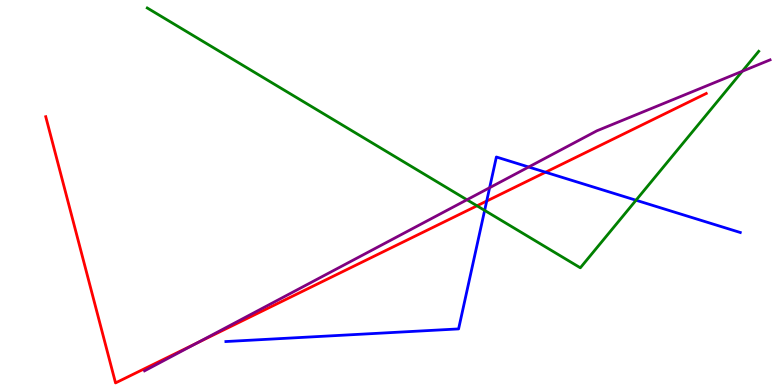[{'lines': ['blue', 'red'], 'intersections': [{'x': 6.28, 'y': 4.78}, {'x': 7.04, 'y': 5.53}]}, {'lines': ['green', 'red'], 'intersections': [{'x': 6.15, 'y': 4.65}]}, {'lines': ['purple', 'red'], 'intersections': [{'x': 2.54, 'y': 1.09}]}, {'lines': ['blue', 'green'], 'intersections': [{'x': 6.25, 'y': 4.54}, {'x': 8.21, 'y': 4.8}]}, {'lines': ['blue', 'purple'], 'intersections': [{'x': 6.32, 'y': 5.12}, {'x': 6.82, 'y': 5.66}]}, {'lines': ['green', 'purple'], 'intersections': [{'x': 6.02, 'y': 4.81}, {'x': 9.58, 'y': 8.15}]}]